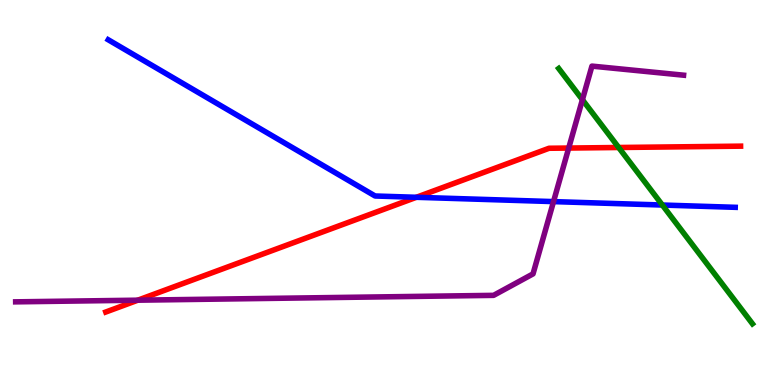[{'lines': ['blue', 'red'], 'intersections': [{'x': 5.37, 'y': 4.88}]}, {'lines': ['green', 'red'], 'intersections': [{'x': 7.98, 'y': 6.17}]}, {'lines': ['purple', 'red'], 'intersections': [{'x': 1.78, 'y': 2.2}, {'x': 7.34, 'y': 6.15}]}, {'lines': ['blue', 'green'], 'intersections': [{'x': 8.55, 'y': 4.67}]}, {'lines': ['blue', 'purple'], 'intersections': [{'x': 7.14, 'y': 4.76}]}, {'lines': ['green', 'purple'], 'intersections': [{'x': 7.51, 'y': 7.41}]}]